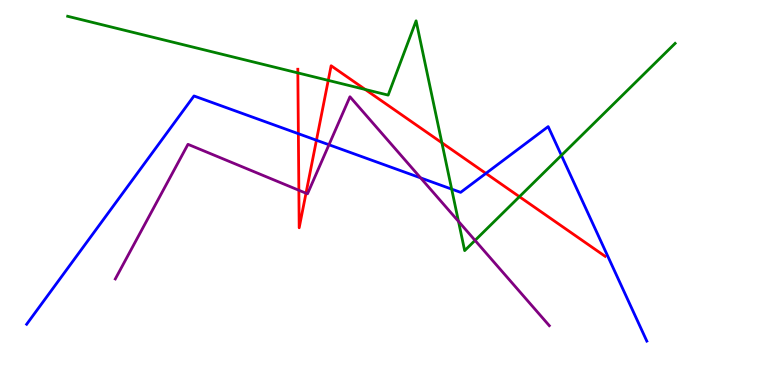[{'lines': ['blue', 'red'], 'intersections': [{'x': 3.85, 'y': 6.53}, {'x': 4.08, 'y': 6.36}, {'x': 6.27, 'y': 5.5}]}, {'lines': ['green', 'red'], 'intersections': [{'x': 3.84, 'y': 8.11}, {'x': 4.24, 'y': 7.91}, {'x': 4.71, 'y': 7.68}, {'x': 5.7, 'y': 6.29}, {'x': 6.7, 'y': 4.89}]}, {'lines': ['purple', 'red'], 'intersections': [{'x': 3.86, 'y': 5.06}, {'x': 3.95, 'y': 4.98}]}, {'lines': ['blue', 'green'], 'intersections': [{'x': 5.83, 'y': 5.09}, {'x': 7.24, 'y': 5.96}]}, {'lines': ['blue', 'purple'], 'intersections': [{'x': 4.24, 'y': 6.24}, {'x': 5.43, 'y': 5.38}]}, {'lines': ['green', 'purple'], 'intersections': [{'x': 5.92, 'y': 4.25}, {'x': 6.13, 'y': 3.76}]}]